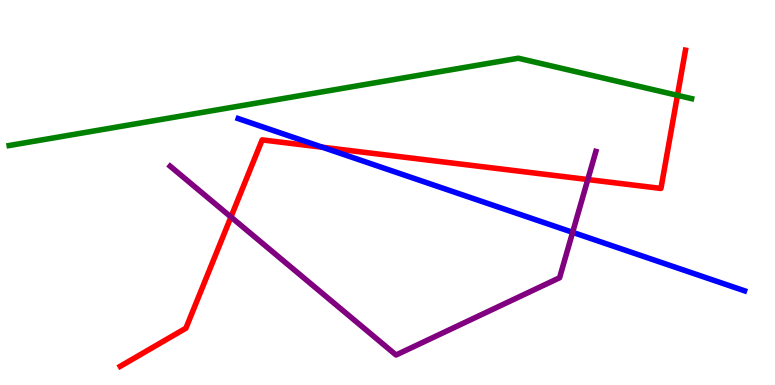[{'lines': ['blue', 'red'], 'intersections': [{'x': 4.16, 'y': 6.18}]}, {'lines': ['green', 'red'], 'intersections': [{'x': 8.74, 'y': 7.52}]}, {'lines': ['purple', 'red'], 'intersections': [{'x': 2.98, 'y': 4.36}, {'x': 7.58, 'y': 5.34}]}, {'lines': ['blue', 'green'], 'intersections': []}, {'lines': ['blue', 'purple'], 'intersections': [{'x': 7.39, 'y': 3.97}]}, {'lines': ['green', 'purple'], 'intersections': []}]